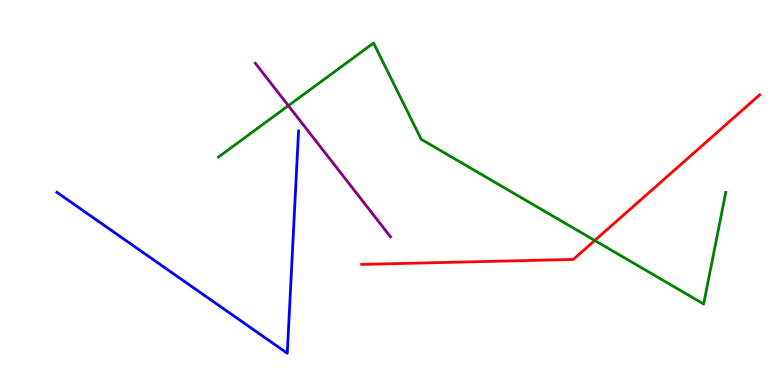[{'lines': ['blue', 'red'], 'intersections': []}, {'lines': ['green', 'red'], 'intersections': [{'x': 7.67, 'y': 3.75}]}, {'lines': ['purple', 'red'], 'intersections': []}, {'lines': ['blue', 'green'], 'intersections': []}, {'lines': ['blue', 'purple'], 'intersections': []}, {'lines': ['green', 'purple'], 'intersections': [{'x': 3.72, 'y': 7.26}]}]